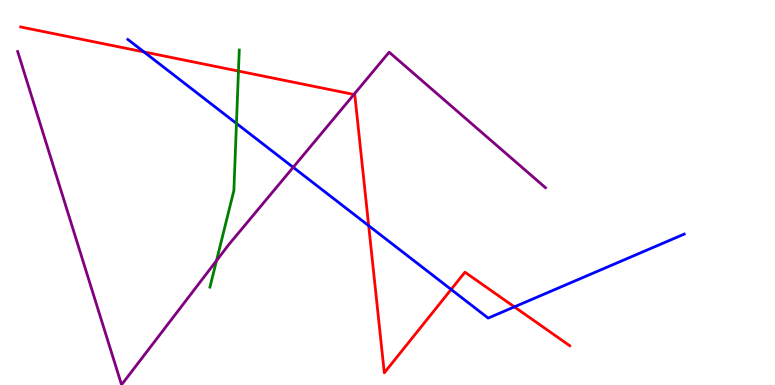[{'lines': ['blue', 'red'], 'intersections': [{'x': 1.86, 'y': 8.65}, {'x': 4.76, 'y': 4.14}, {'x': 5.82, 'y': 2.48}, {'x': 6.64, 'y': 2.03}]}, {'lines': ['green', 'red'], 'intersections': [{'x': 3.08, 'y': 8.15}]}, {'lines': ['purple', 'red'], 'intersections': [{'x': 4.57, 'y': 7.55}]}, {'lines': ['blue', 'green'], 'intersections': [{'x': 3.05, 'y': 6.79}]}, {'lines': ['blue', 'purple'], 'intersections': [{'x': 3.78, 'y': 5.65}]}, {'lines': ['green', 'purple'], 'intersections': [{'x': 2.79, 'y': 3.23}]}]